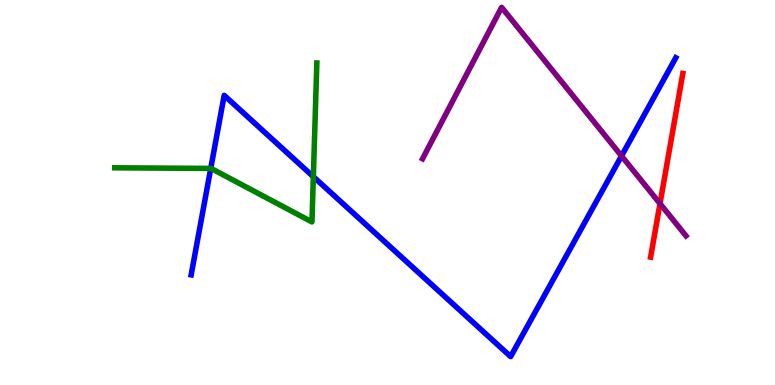[{'lines': ['blue', 'red'], 'intersections': []}, {'lines': ['green', 'red'], 'intersections': []}, {'lines': ['purple', 'red'], 'intersections': [{'x': 8.52, 'y': 4.71}]}, {'lines': ['blue', 'green'], 'intersections': [{'x': 2.72, 'y': 5.63}, {'x': 4.04, 'y': 5.41}]}, {'lines': ['blue', 'purple'], 'intersections': [{'x': 8.02, 'y': 5.95}]}, {'lines': ['green', 'purple'], 'intersections': []}]